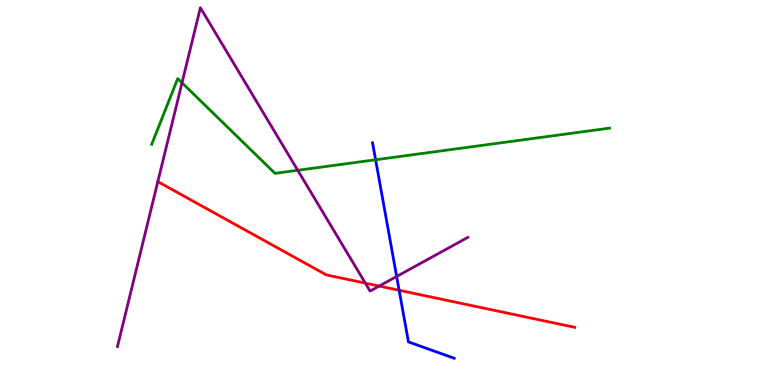[{'lines': ['blue', 'red'], 'intersections': [{'x': 5.15, 'y': 2.46}]}, {'lines': ['green', 'red'], 'intersections': []}, {'lines': ['purple', 'red'], 'intersections': [{'x': 2.04, 'y': 5.28}, {'x': 4.71, 'y': 2.65}, {'x': 4.89, 'y': 2.57}]}, {'lines': ['blue', 'green'], 'intersections': [{'x': 4.85, 'y': 5.85}]}, {'lines': ['blue', 'purple'], 'intersections': [{'x': 5.12, 'y': 2.82}]}, {'lines': ['green', 'purple'], 'intersections': [{'x': 2.35, 'y': 7.85}, {'x': 3.84, 'y': 5.58}]}]